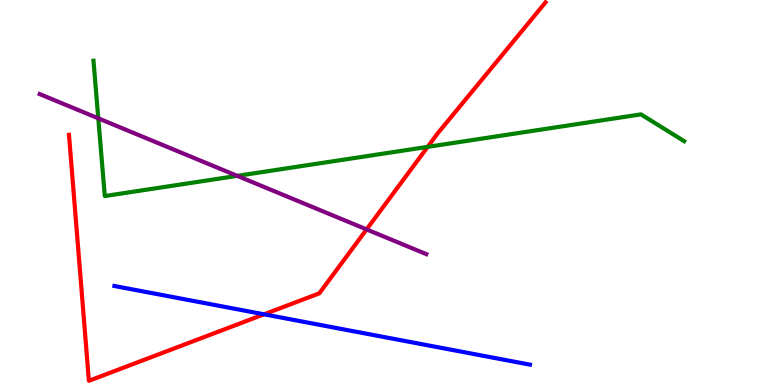[{'lines': ['blue', 'red'], 'intersections': [{'x': 3.41, 'y': 1.84}]}, {'lines': ['green', 'red'], 'intersections': [{'x': 5.52, 'y': 6.19}]}, {'lines': ['purple', 'red'], 'intersections': [{'x': 4.73, 'y': 4.04}]}, {'lines': ['blue', 'green'], 'intersections': []}, {'lines': ['blue', 'purple'], 'intersections': []}, {'lines': ['green', 'purple'], 'intersections': [{'x': 1.27, 'y': 6.93}, {'x': 3.06, 'y': 5.43}]}]